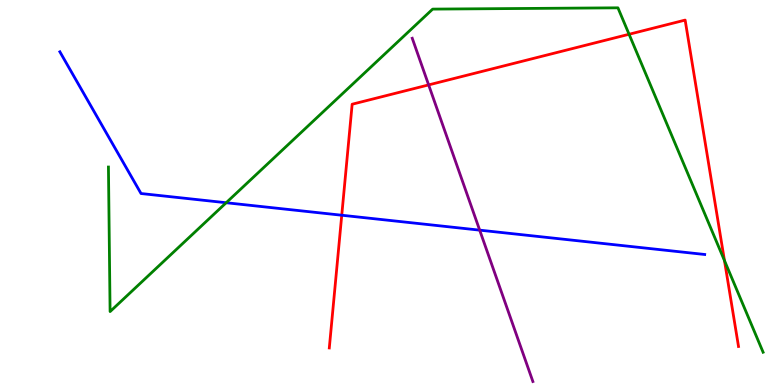[{'lines': ['blue', 'red'], 'intersections': [{'x': 4.41, 'y': 4.41}]}, {'lines': ['green', 'red'], 'intersections': [{'x': 8.12, 'y': 9.11}, {'x': 9.35, 'y': 3.23}]}, {'lines': ['purple', 'red'], 'intersections': [{'x': 5.53, 'y': 7.79}]}, {'lines': ['blue', 'green'], 'intersections': [{'x': 2.92, 'y': 4.73}]}, {'lines': ['blue', 'purple'], 'intersections': [{'x': 6.19, 'y': 4.02}]}, {'lines': ['green', 'purple'], 'intersections': []}]